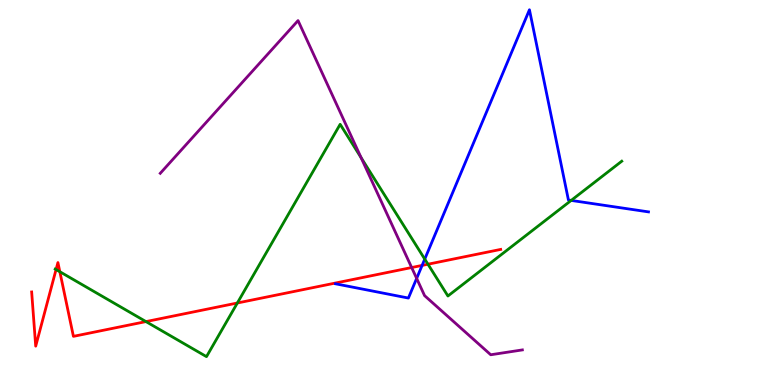[{'lines': ['blue', 'red'], 'intersections': [{'x': 5.45, 'y': 3.11}]}, {'lines': ['green', 'red'], 'intersections': [{'x': 0.723, 'y': 3.0}, {'x': 0.772, 'y': 2.94}, {'x': 1.88, 'y': 1.65}, {'x': 3.06, 'y': 2.13}, {'x': 5.52, 'y': 3.14}]}, {'lines': ['purple', 'red'], 'intersections': [{'x': 5.31, 'y': 3.05}]}, {'lines': ['blue', 'green'], 'intersections': [{'x': 5.48, 'y': 3.27}, {'x': 7.37, 'y': 4.79}]}, {'lines': ['blue', 'purple'], 'intersections': [{'x': 5.38, 'y': 2.77}]}, {'lines': ['green', 'purple'], 'intersections': [{'x': 4.66, 'y': 5.9}]}]